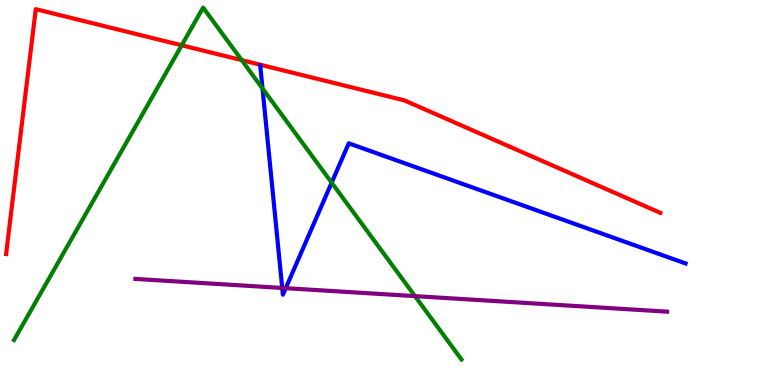[{'lines': ['blue', 'red'], 'intersections': []}, {'lines': ['green', 'red'], 'intersections': [{'x': 2.34, 'y': 8.82}, {'x': 3.12, 'y': 8.44}]}, {'lines': ['purple', 'red'], 'intersections': []}, {'lines': ['blue', 'green'], 'intersections': [{'x': 3.39, 'y': 7.7}, {'x': 4.28, 'y': 5.26}]}, {'lines': ['blue', 'purple'], 'intersections': [{'x': 3.64, 'y': 2.52}, {'x': 3.69, 'y': 2.52}]}, {'lines': ['green', 'purple'], 'intersections': [{'x': 5.35, 'y': 2.31}]}]